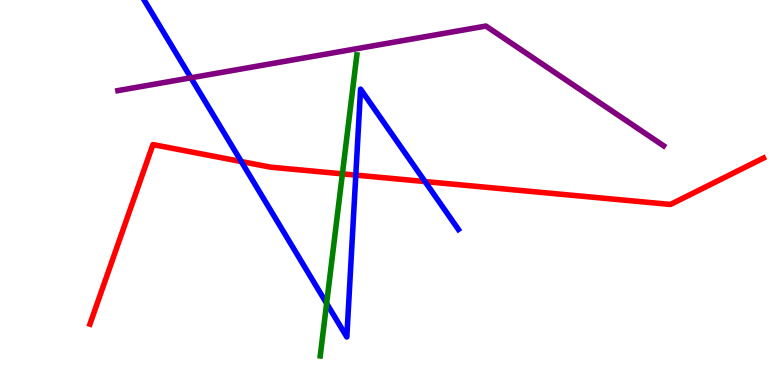[{'lines': ['blue', 'red'], 'intersections': [{'x': 3.11, 'y': 5.8}, {'x': 4.59, 'y': 5.45}, {'x': 5.48, 'y': 5.28}]}, {'lines': ['green', 'red'], 'intersections': [{'x': 4.42, 'y': 5.48}]}, {'lines': ['purple', 'red'], 'intersections': []}, {'lines': ['blue', 'green'], 'intersections': [{'x': 4.21, 'y': 2.12}]}, {'lines': ['blue', 'purple'], 'intersections': [{'x': 2.46, 'y': 7.98}]}, {'lines': ['green', 'purple'], 'intersections': []}]